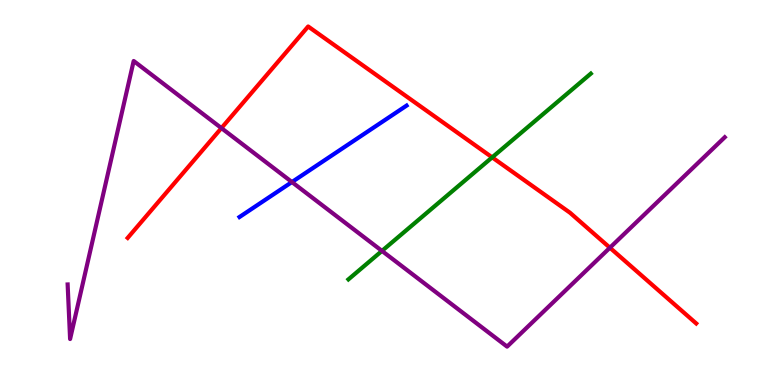[{'lines': ['blue', 'red'], 'intersections': []}, {'lines': ['green', 'red'], 'intersections': [{'x': 6.35, 'y': 5.91}]}, {'lines': ['purple', 'red'], 'intersections': [{'x': 2.86, 'y': 6.67}, {'x': 7.87, 'y': 3.57}]}, {'lines': ['blue', 'green'], 'intersections': []}, {'lines': ['blue', 'purple'], 'intersections': [{'x': 3.77, 'y': 5.27}]}, {'lines': ['green', 'purple'], 'intersections': [{'x': 4.93, 'y': 3.48}]}]